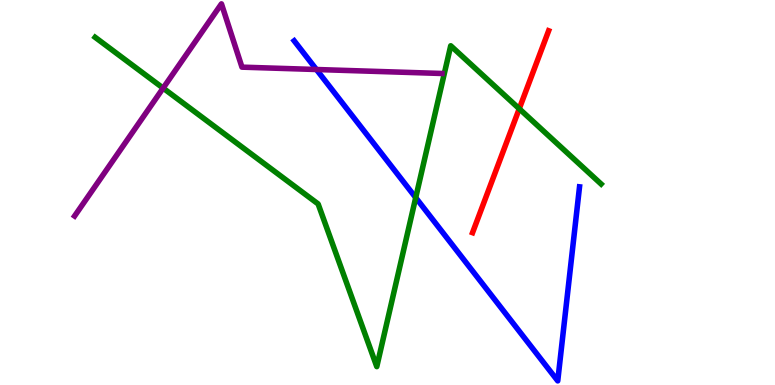[{'lines': ['blue', 'red'], 'intersections': []}, {'lines': ['green', 'red'], 'intersections': [{'x': 6.7, 'y': 7.18}]}, {'lines': ['purple', 'red'], 'intersections': []}, {'lines': ['blue', 'green'], 'intersections': [{'x': 5.36, 'y': 4.87}]}, {'lines': ['blue', 'purple'], 'intersections': [{'x': 4.08, 'y': 8.19}]}, {'lines': ['green', 'purple'], 'intersections': [{'x': 2.1, 'y': 7.71}]}]